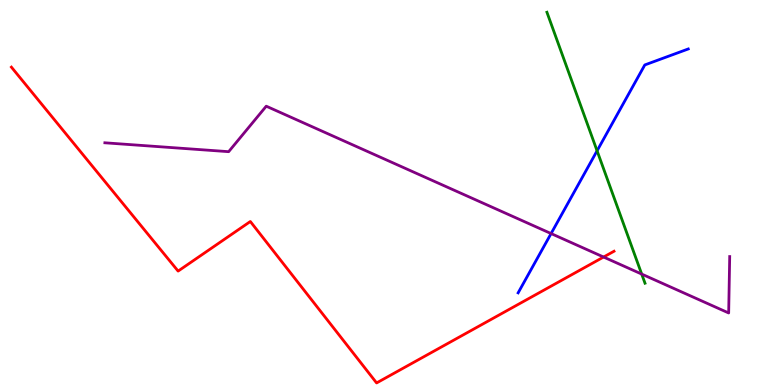[{'lines': ['blue', 'red'], 'intersections': []}, {'lines': ['green', 'red'], 'intersections': []}, {'lines': ['purple', 'red'], 'intersections': [{'x': 7.79, 'y': 3.32}]}, {'lines': ['blue', 'green'], 'intersections': [{'x': 7.7, 'y': 6.08}]}, {'lines': ['blue', 'purple'], 'intersections': [{'x': 7.11, 'y': 3.93}]}, {'lines': ['green', 'purple'], 'intersections': [{'x': 8.28, 'y': 2.88}]}]